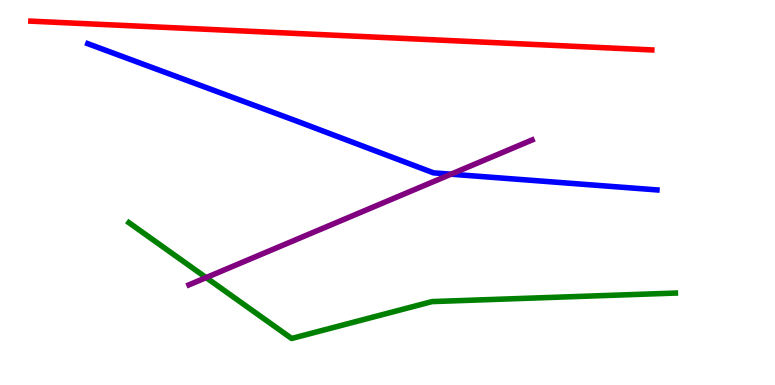[{'lines': ['blue', 'red'], 'intersections': []}, {'lines': ['green', 'red'], 'intersections': []}, {'lines': ['purple', 'red'], 'intersections': []}, {'lines': ['blue', 'green'], 'intersections': []}, {'lines': ['blue', 'purple'], 'intersections': [{'x': 5.82, 'y': 5.48}]}, {'lines': ['green', 'purple'], 'intersections': [{'x': 2.66, 'y': 2.79}]}]